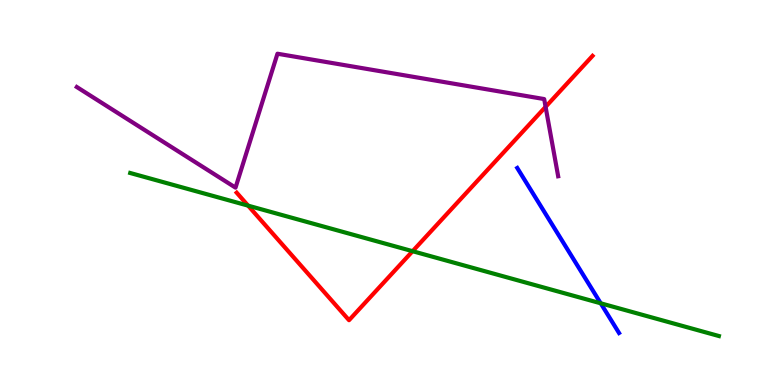[{'lines': ['blue', 'red'], 'intersections': []}, {'lines': ['green', 'red'], 'intersections': [{'x': 3.2, 'y': 4.66}, {'x': 5.32, 'y': 3.48}]}, {'lines': ['purple', 'red'], 'intersections': [{'x': 7.04, 'y': 7.22}]}, {'lines': ['blue', 'green'], 'intersections': [{'x': 7.75, 'y': 2.12}]}, {'lines': ['blue', 'purple'], 'intersections': []}, {'lines': ['green', 'purple'], 'intersections': []}]